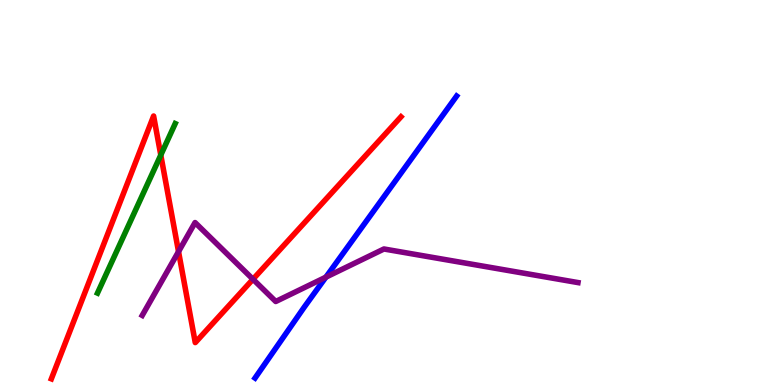[{'lines': ['blue', 'red'], 'intersections': []}, {'lines': ['green', 'red'], 'intersections': [{'x': 2.07, 'y': 5.97}]}, {'lines': ['purple', 'red'], 'intersections': [{'x': 2.3, 'y': 3.46}, {'x': 3.26, 'y': 2.75}]}, {'lines': ['blue', 'green'], 'intersections': []}, {'lines': ['blue', 'purple'], 'intersections': [{'x': 4.2, 'y': 2.8}]}, {'lines': ['green', 'purple'], 'intersections': []}]